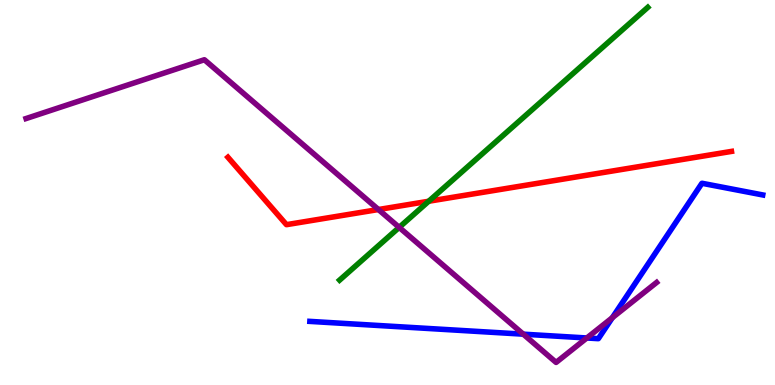[{'lines': ['blue', 'red'], 'intersections': []}, {'lines': ['green', 'red'], 'intersections': [{'x': 5.53, 'y': 4.77}]}, {'lines': ['purple', 'red'], 'intersections': [{'x': 4.88, 'y': 4.56}]}, {'lines': ['blue', 'green'], 'intersections': []}, {'lines': ['blue', 'purple'], 'intersections': [{'x': 6.75, 'y': 1.32}, {'x': 7.57, 'y': 1.22}, {'x': 7.9, 'y': 1.75}]}, {'lines': ['green', 'purple'], 'intersections': [{'x': 5.15, 'y': 4.09}]}]